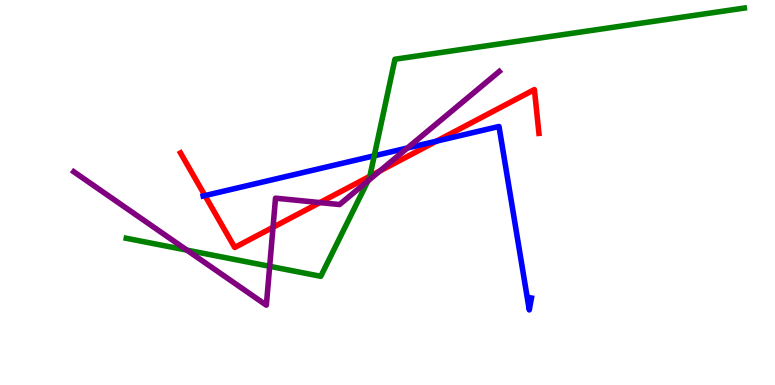[{'lines': ['blue', 'red'], 'intersections': [{'x': 2.64, 'y': 4.92}, {'x': 5.63, 'y': 6.33}]}, {'lines': ['green', 'red'], 'intersections': [{'x': 4.77, 'y': 5.42}]}, {'lines': ['purple', 'red'], 'intersections': [{'x': 3.52, 'y': 4.1}, {'x': 4.13, 'y': 4.74}, {'x': 4.9, 'y': 5.56}]}, {'lines': ['blue', 'green'], 'intersections': [{'x': 4.83, 'y': 5.95}]}, {'lines': ['blue', 'purple'], 'intersections': [{'x': 5.26, 'y': 6.16}]}, {'lines': ['green', 'purple'], 'intersections': [{'x': 2.41, 'y': 3.5}, {'x': 3.48, 'y': 3.08}, {'x': 4.75, 'y': 5.3}]}]